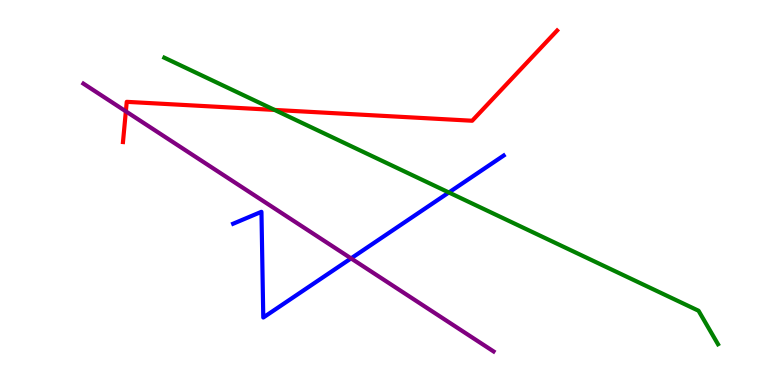[{'lines': ['blue', 'red'], 'intersections': []}, {'lines': ['green', 'red'], 'intersections': [{'x': 3.54, 'y': 7.14}]}, {'lines': ['purple', 'red'], 'intersections': [{'x': 1.62, 'y': 7.11}]}, {'lines': ['blue', 'green'], 'intersections': [{'x': 5.79, 'y': 5.0}]}, {'lines': ['blue', 'purple'], 'intersections': [{'x': 4.53, 'y': 3.29}]}, {'lines': ['green', 'purple'], 'intersections': []}]